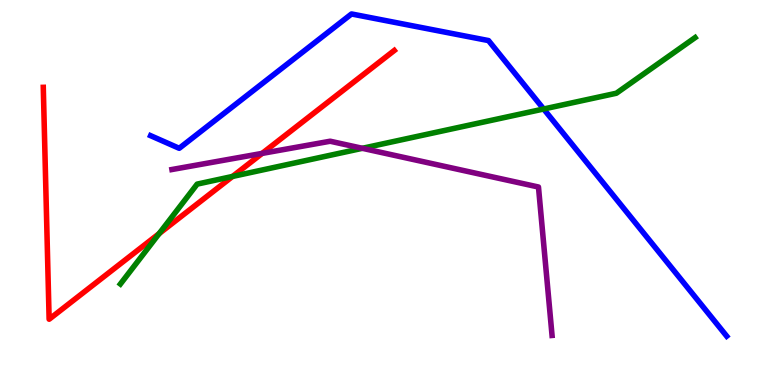[{'lines': ['blue', 'red'], 'intersections': []}, {'lines': ['green', 'red'], 'intersections': [{'x': 2.05, 'y': 3.93}, {'x': 3.0, 'y': 5.42}]}, {'lines': ['purple', 'red'], 'intersections': [{'x': 3.38, 'y': 6.02}]}, {'lines': ['blue', 'green'], 'intersections': [{'x': 7.01, 'y': 7.17}]}, {'lines': ['blue', 'purple'], 'intersections': []}, {'lines': ['green', 'purple'], 'intersections': [{'x': 4.68, 'y': 6.15}]}]